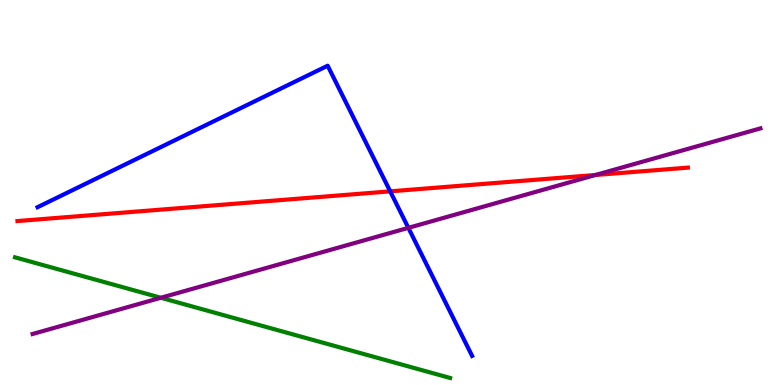[{'lines': ['blue', 'red'], 'intersections': [{'x': 5.03, 'y': 5.03}]}, {'lines': ['green', 'red'], 'intersections': []}, {'lines': ['purple', 'red'], 'intersections': [{'x': 7.68, 'y': 5.45}]}, {'lines': ['blue', 'green'], 'intersections': []}, {'lines': ['blue', 'purple'], 'intersections': [{'x': 5.27, 'y': 4.08}]}, {'lines': ['green', 'purple'], 'intersections': [{'x': 2.08, 'y': 2.27}]}]